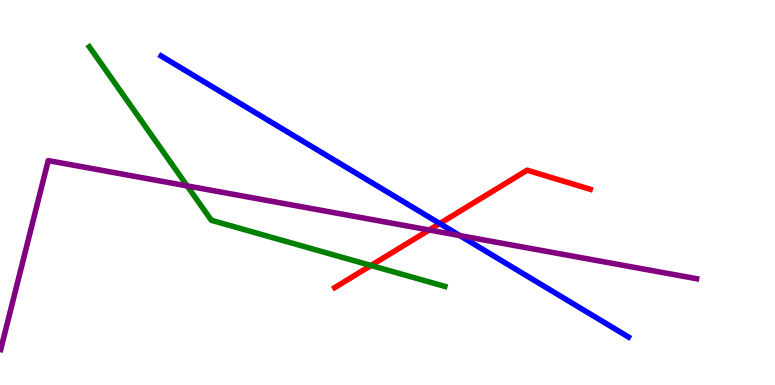[{'lines': ['blue', 'red'], 'intersections': [{'x': 5.67, 'y': 4.19}]}, {'lines': ['green', 'red'], 'intersections': [{'x': 4.79, 'y': 3.1}]}, {'lines': ['purple', 'red'], 'intersections': [{'x': 5.54, 'y': 4.03}]}, {'lines': ['blue', 'green'], 'intersections': []}, {'lines': ['blue', 'purple'], 'intersections': [{'x': 5.93, 'y': 3.88}]}, {'lines': ['green', 'purple'], 'intersections': [{'x': 2.42, 'y': 5.17}]}]